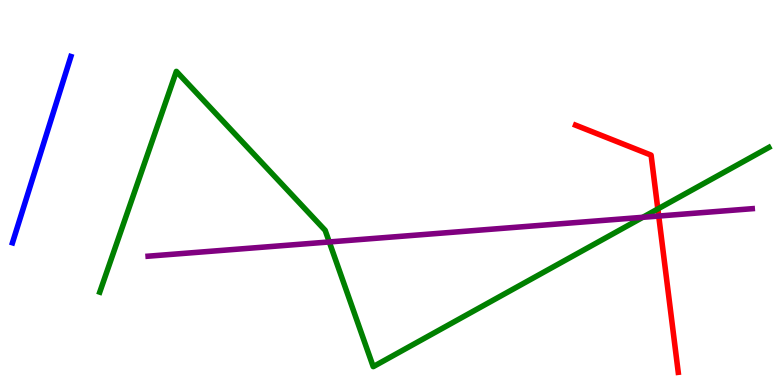[{'lines': ['blue', 'red'], 'intersections': []}, {'lines': ['green', 'red'], 'intersections': [{'x': 8.49, 'y': 4.57}]}, {'lines': ['purple', 'red'], 'intersections': [{'x': 8.5, 'y': 4.39}]}, {'lines': ['blue', 'green'], 'intersections': []}, {'lines': ['blue', 'purple'], 'intersections': []}, {'lines': ['green', 'purple'], 'intersections': [{'x': 4.25, 'y': 3.72}, {'x': 8.29, 'y': 4.36}]}]